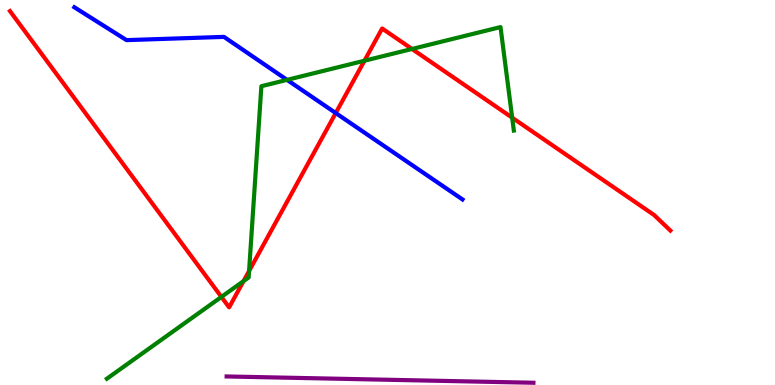[{'lines': ['blue', 'red'], 'intersections': [{'x': 4.33, 'y': 7.06}]}, {'lines': ['green', 'red'], 'intersections': [{'x': 2.86, 'y': 2.29}, {'x': 3.14, 'y': 2.7}, {'x': 3.21, 'y': 2.96}, {'x': 4.7, 'y': 8.42}, {'x': 5.32, 'y': 8.73}, {'x': 6.61, 'y': 6.94}]}, {'lines': ['purple', 'red'], 'intersections': []}, {'lines': ['blue', 'green'], 'intersections': [{'x': 3.7, 'y': 7.93}]}, {'lines': ['blue', 'purple'], 'intersections': []}, {'lines': ['green', 'purple'], 'intersections': []}]